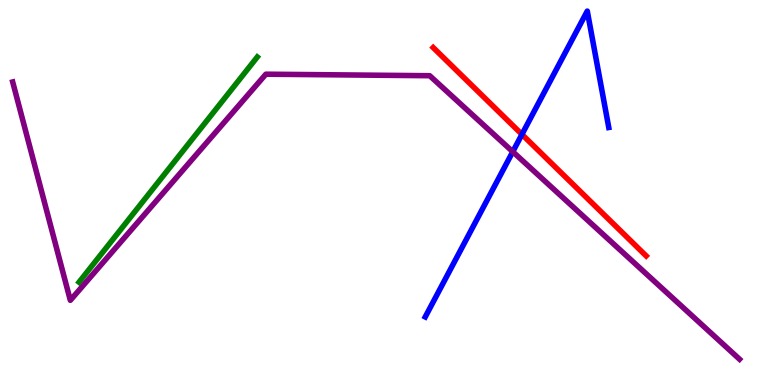[{'lines': ['blue', 'red'], 'intersections': [{'x': 6.73, 'y': 6.51}]}, {'lines': ['green', 'red'], 'intersections': []}, {'lines': ['purple', 'red'], 'intersections': []}, {'lines': ['blue', 'green'], 'intersections': []}, {'lines': ['blue', 'purple'], 'intersections': [{'x': 6.62, 'y': 6.06}]}, {'lines': ['green', 'purple'], 'intersections': []}]